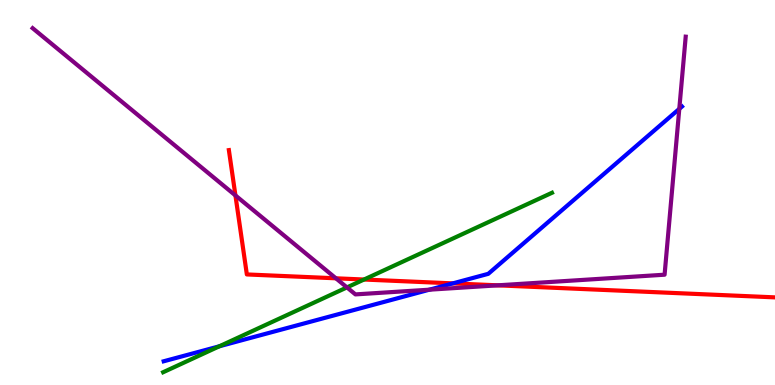[{'lines': ['blue', 'red'], 'intersections': [{'x': 5.84, 'y': 2.64}]}, {'lines': ['green', 'red'], 'intersections': [{'x': 4.7, 'y': 2.74}]}, {'lines': ['purple', 'red'], 'intersections': [{'x': 3.04, 'y': 4.92}, {'x': 4.33, 'y': 2.77}, {'x': 6.42, 'y': 2.59}]}, {'lines': ['blue', 'green'], 'intersections': [{'x': 2.83, 'y': 1.01}]}, {'lines': ['blue', 'purple'], 'intersections': [{'x': 5.54, 'y': 2.48}, {'x': 8.77, 'y': 7.17}]}, {'lines': ['green', 'purple'], 'intersections': [{'x': 4.48, 'y': 2.53}]}]